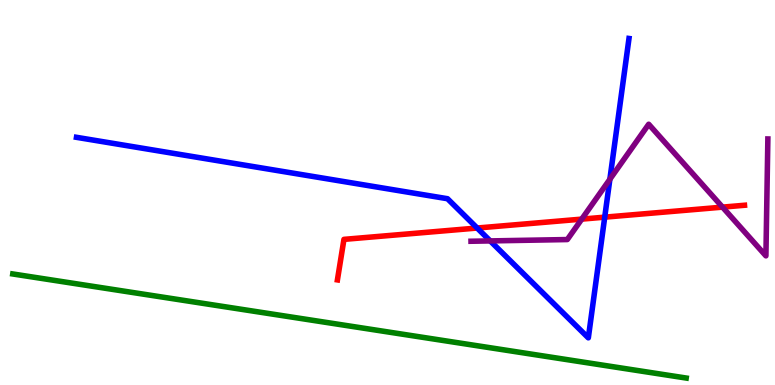[{'lines': ['blue', 'red'], 'intersections': [{'x': 6.16, 'y': 4.08}, {'x': 7.8, 'y': 4.36}]}, {'lines': ['green', 'red'], 'intersections': []}, {'lines': ['purple', 'red'], 'intersections': [{'x': 7.51, 'y': 4.31}, {'x': 9.32, 'y': 4.62}]}, {'lines': ['blue', 'green'], 'intersections': []}, {'lines': ['blue', 'purple'], 'intersections': [{'x': 6.33, 'y': 3.74}, {'x': 7.87, 'y': 5.34}]}, {'lines': ['green', 'purple'], 'intersections': []}]